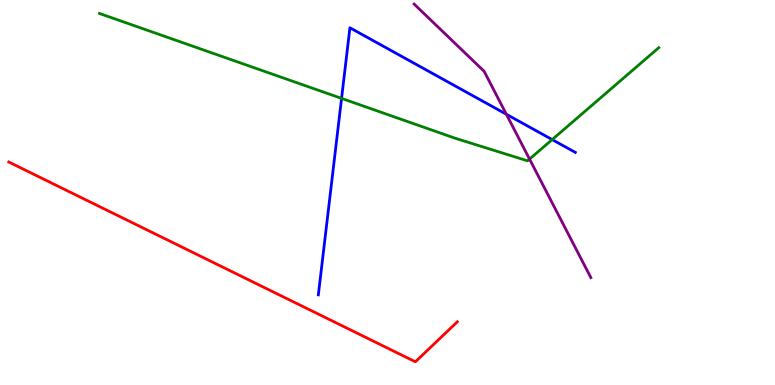[{'lines': ['blue', 'red'], 'intersections': []}, {'lines': ['green', 'red'], 'intersections': []}, {'lines': ['purple', 'red'], 'intersections': []}, {'lines': ['blue', 'green'], 'intersections': [{'x': 4.41, 'y': 7.44}, {'x': 7.12, 'y': 6.37}]}, {'lines': ['blue', 'purple'], 'intersections': [{'x': 6.53, 'y': 7.03}]}, {'lines': ['green', 'purple'], 'intersections': [{'x': 6.83, 'y': 5.87}]}]